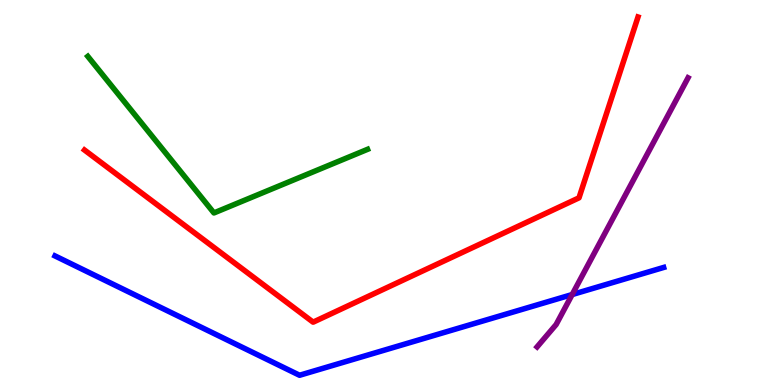[{'lines': ['blue', 'red'], 'intersections': []}, {'lines': ['green', 'red'], 'intersections': []}, {'lines': ['purple', 'red'], 'intersections': []}, {'lines': ['blue', 'green'], 'intersections': []}, {'lines': ['blue', 'purple'], 'intersections': [{'x': 7.38, 'y': 2.35}]}, {'lines': ['green', 'purple'], 'intersections': []}]